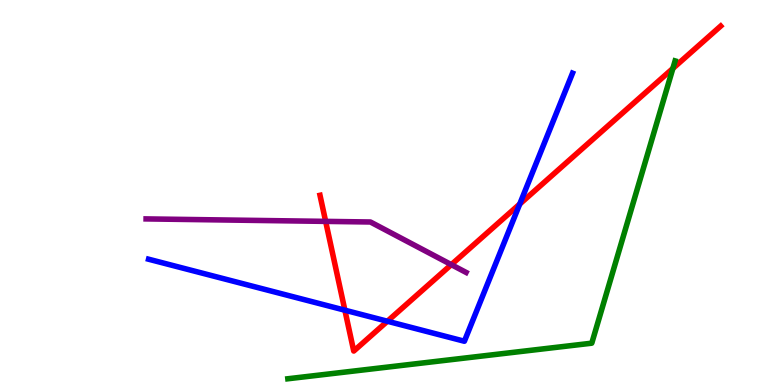[{'lines': ['blue', 'red'], 'intersections': [{'x': 4.45, 'y': 1.94}, {'x': 5.0, 'y': 1.66}, {'x': 6.71, 'y': 4.7}]}, {'lines': ['green', 'red'], 'intersections': [{'x': 8.68, 'y': 8.22}]}, {'lines': ['purple', 'red'], 'intersections': [{'x': 4.2, 'y': 4.25}, {'x': 5.82, 'y': 3.13}]}, {'lines': ['blue', 'green'], 'intersections': []}, {'lines': ['blue', 'purple'], 'intersections': []}, {'lines': ['green', 'purple'], 'intersections': []}]